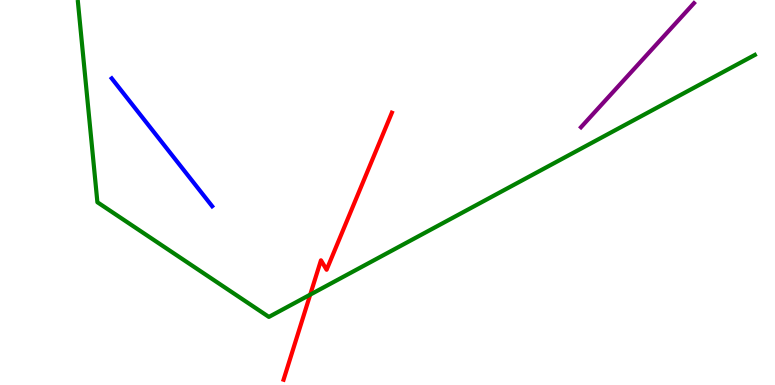[{'lines': ['blue', 'red'], 'intersections': []}, {'lines': ['green', 'red'], 'intersections': [{'x': 4.0, 'y': 2.35}]}, {'lines': ['purple', 'red'], 'intersections': []}, {'lines': ['blue', 'green'], 'intersections': []}, {'lines': ['blue', 'purple'], 'intersections': []}, {'lines': ['green', 'purple'], 'intersections': []}]